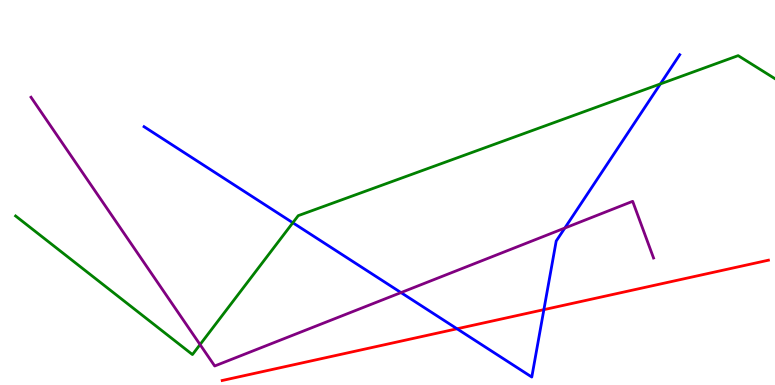[{'lines': ['blue', 'red'], 'intersections': [{'x': 5.9, 'y': 1.46}, {'x': 7.02, 'y': 1.96}]}, {'lines': ['green', 'red'], 'intersections': []}, {'lines': ['purple', 'red'], 'intersections': []}, {'lines': ['blue', 'green'], 'intersections': [{'x': 3.78, 'y': 4.21}, {'x': 8.52, 'y': 7.82}]}, {'lines': ['blue', 'purple'], 'intersections': [{'x': 5.17, 'y': 2.4}, {'x': 7.29, 'y': 4.08}]}, {'lines': ['green', 'purple'], 'intersections': [{'x': 2.58, 'y': 1.05}]}]